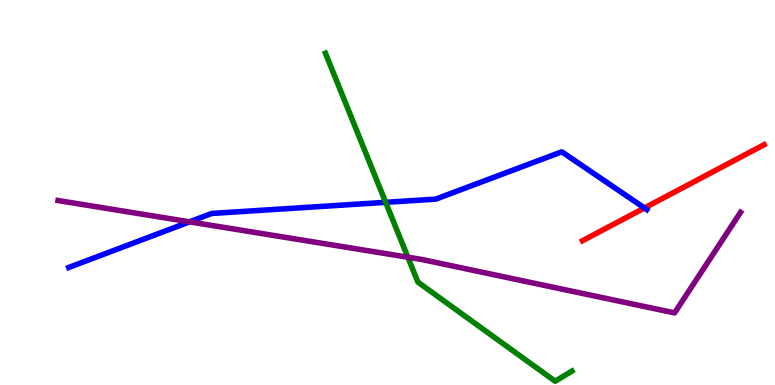[{'lines': ['blue', 'red'], 'intersections': [{'x': 8.32, 'y': 4.6}]}, {'lines': ['green', 'red'], 'intersections': []}, {'lines': ['purple', 'red'], 'intersections': []}, {'lines': ['blue', 'green'], 'intersections': [{'x': 4.98, 'y': 4.74}]}, {'lines': ['blue', 'purple'], 'intersections': [{'x': 2.45, 'y': 4.24}]}, {'lines': ['green', 'purple'], 'intersections': [{'x': 5.26, 'y': 3.32}]}]